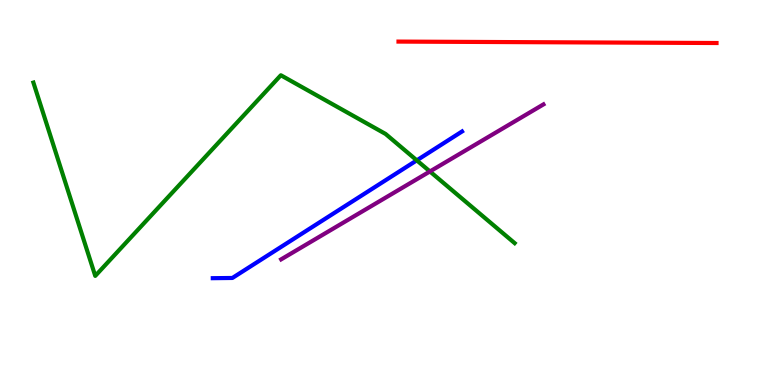[{'lines': ['blue', 'red'], 'intersections': []}, {'lines': ['green', 'red'], 'intersections': []}, {'lines': ['purple', 'red'], 'intersections': []}, {'lines': ['blue', 'green'], 'intersections': [{'x': 5.38, 'y': 5.84}]}, {'lines': ['blue', 'purple'], 'intersections': []}, {'lines': ['green', 'purple'], 'intersections': [{'x': 5.55, 'y': 5.55}]}]